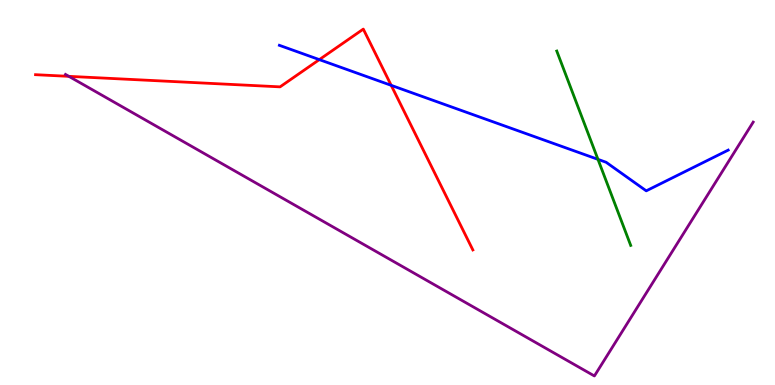[{'lines': ['blue', 'red'], 'intersections': [{'x': 4.12, 'y': 8.45}, {'x': 5.05, 'y': 7.78}]}, {'lines': ['green', 'red'], 'intersections': []}, {'lines': ['purple', 'red'], 'intersections': [{'x': 0.889, 'y': 8.02}]}, {'lines': ['blue', 'green'], 'intersections': [{'x': 7.72, 'y': 5.86}]}, {'lines': ['blue', 'purple'], 'intersections': []}, {'lines': ['green', 'purple'], 'intersections': []}]